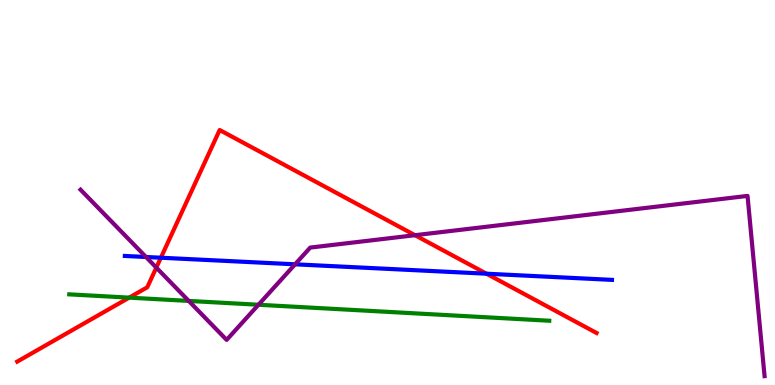[{'lines': ['blue', 'red'], 'intersections': [{'x': 2.08, 'y': 3.31}, {'x': 6.28, 'y': 2.89}]}, {'lines': ['green', 'red'], 'intersections': [{'x': 1.67, 'y': 2.27}]}, {'lines': ['purple', 'red'], 'intersections': [{'x': 2.02, 'y': 3.05}, {'x': 5.35, 'y': 3.89}]}, {'lines': ['blue', 'green'], 'intersections': []}, {'lines': ['blue', 'purple'], 'intersections': [{'x': 1.88, 'y': 3.32}, {'x': 3.81, 'y': 3.13}]}, {'lines': ['green', 'purple'], 'intersections': [{'x': 2.44, 'y': 2.18}, {'x': 3.34, 'y': 2.08}]}]